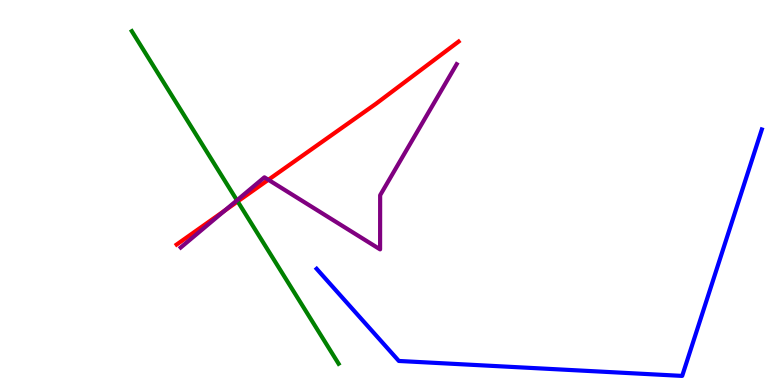[{'lines': ['blue', 'red'], 'intersections': []}, {'lines': ['green', 'red'], 'intersections': [{'x': 3.07, 'y': 4.77}]}, {'lines': ['purple', 'red'], 'intersections': [{'x': 2.9, 'y': 4.53}, {'x': 3.46, 'y': 5.33}]}, {'lines': ['blue', 'green'], 'intersections': []}, {'lines': ['blue', 'purple'], 'intersections': []}, {'lines': ['green', 'purple'], 'intersections': [{'x': 3.06, 'y': 4.8}]}]